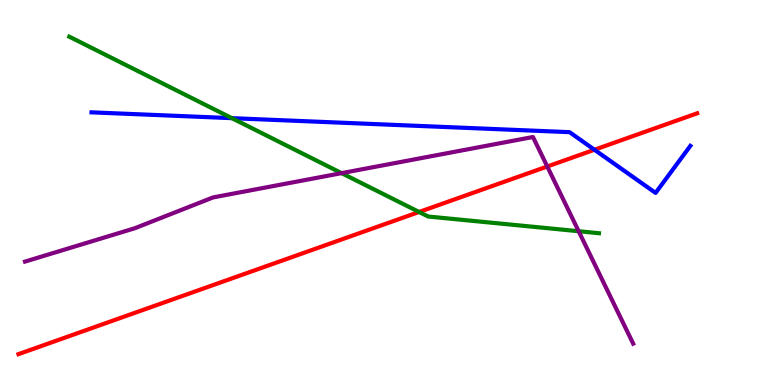[{'lines': ['blue', 'red'], 'intersections': [{'x': 7.67, 'y': 6.11}]}, {'lines': ['green', 'red'], 'intersections': [{'x': 5.41, 'y': 4.49}]}, {'lines': ['purple', 'red'], 'intersections': [{'x': 7.06, 'y': 5.68}]}, {'lines': ['blue', 'green'], 'intersections': [{'x': 2.99, 'y': 6.93}]}, {'lines': ['blue', 'purple'], 'intersections': []}, {'lines': ['green', 'purple'], 'intersections': [{'x': 4.41, 'y': 5.5}, {'x': 7.47, 'y': 3.99}]}]